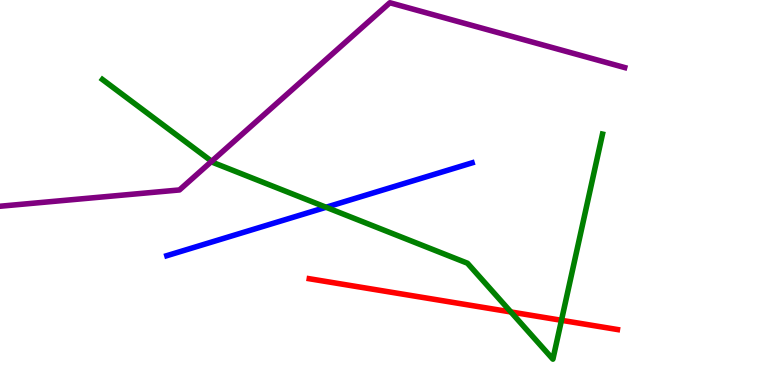[{'lines': ['blue', 'red'], 'intersections': []}, {'lines': ['green', 'red'], 'intersections': [{'x': 6.59, 'y': 1.9}, {'x': 7.24, 'y': 1.68}]}, {'lines': ['purple', 'red'], 'intersections': []}, {'lines': ['blue', 'green'], 'intersections': [{'x': 4.21, 'y': 4.62}]}, {'lines': ['blue', 'purple'], 'intersections': []}, {'lines': ['green', 'purple'], 'intersections': [{'x': 2.73, 'y': 5.81}]}]